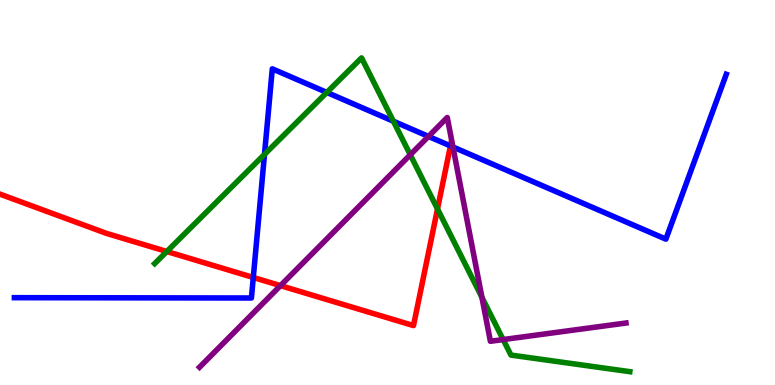[{'lines': ['blue', 'red'], 'intersections': [{'x': 3.27, 'y': 2.79}, {'x': 5.81, 'y': 6.21}]}, {'lines': ['green', 'red'], 'intersections': [{'x': 2.15, 'y': 3.47}, {'x': 5.65, 'y': 4.57}]}, {'lines': ['purple', 'red'], 'intersections': [{'x': 3.62, 'y': 2.58}]}, {'lines': ['blue', 'green'], 'intersections': [{'x': 3.41, 'y': 5.99}, {'x': 4.22, 'y': 7.6}, {'x': 5.08, 'y': 6.85}]}, {'lines': ['blue', 'purple'], 'intersections': [{'x': 5.53, 'y': 6.46}, {'x': 5.84, 'y': 6.18}]}, {'lines': ['green', 'purple'], 'intersections': [{'x': 5.29, 'y': 5.98}, {'x': 6.22, 'y': 2.28}, {'x': 6.49, 'y': 1.18}]}]